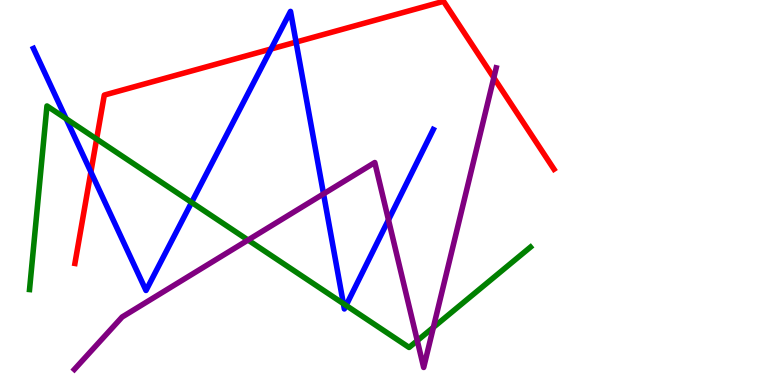[{'lines': ['blue', 'red'], 'intersections': [{'x': 1.17, 'y': 5.53}, {'x': 3.5, 'y': 8.73}, {'x': 3.82, 'y': 8.91}]}, {'lines': ['green', 'red'], 'intersections': [{'x': 1.25, 'y': 6.39}]}, {'lines': ['purple', 'red'], 'intersections': [{'x': 6.37, 'y': 7.98}]}, {'lines': ['blue', 'green'], 'intersections': [{'x': 0.853, 'y': 6.92}, {'x': 2.47, 'y': 4.74}, {'x': 4.43, 'y': 2.11}, {'x': 4.47, 'y': 2.07}]}, {'lines': ['blue', 'purple'], 'intersections': [{'x': 4.17, 'y': 4.96}, {'x': 5.01, 'y': 4.29}]}, {'lines': ['green', 'purple'], 'intersections': [{'x': 3.2, 'y': 3.77}, {'x': 5.38, 'y': 1.15}, {'x': 5.59, 'y': 1.5}]}]